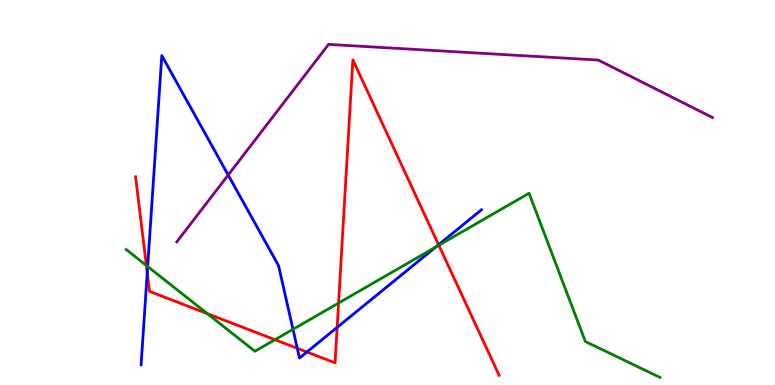[{'lines': ['blue', 'red'], 'intersections': [{'x': 1.9, 'y': 2.92}, {'x': 3.84, 'y': 0.953}, {'x': 3.96, 'y': 0.857}, {'x': 4.35, 'y': 1.5}, {'x': 5.66, 'y': 3.64}]}, {'lines': ['green', 'red'], 'intersections': [{'x': 1.89, 'y': 3.1}, {'x': 2.68, 'y': 1.85}, {'x': 3.55, 'y': 1.18}, {'x': 4.37, 'y': 2.13}, {'x': 5.66, 'y': 3.63}]}, {'lines': ['purple', 'red'], 'intersections': []}, {'lines': ['blue', 'green'], 'intersections': [{'x': 1.91, 'y': 3.08}, {'x': 3.78, 'y': 1.45}, {'x': 5.62, 'y': 3.59}]}, {'lines': ['blue', 'purple'], 'intersections': [{'x': 2.94, 'y': 5.45}]}, {'lines': ['green', 'purple'], 'intersections': []}]